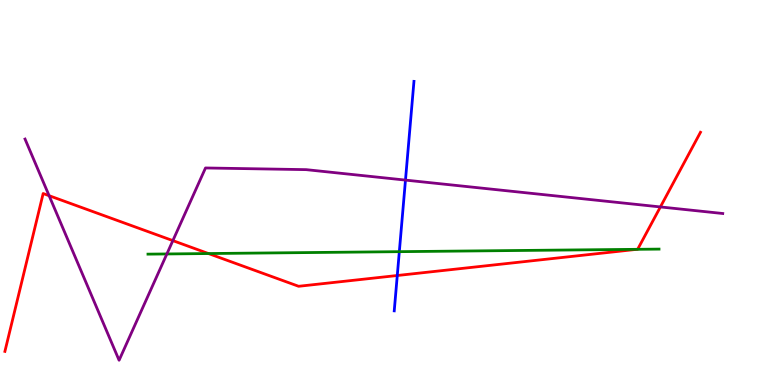[{'lines': ['blue', 'red'], 'intersections': [{'x': 5.13, 'y': 2.84}]}, {'lines': ['green', 'red'], 'intersections': [{'x': 2.69, 'y': 3.41}, {'x': 8.22, 'y': 3.52}]}, {'lines': ['purple', 'red'], 'intersections': [{'x': 0.634, 'y': 4.92}, {'x': 2.23, 'y': 3.75}, {'x': 8.52, 'y': 4.63}]}, {'lines': ['blue', 'green'], 'intersections': [{'x': 5.15, 'y': 3.46}]}, {'lines': ['blue', 'purple'], 'intersections': [{'x': 5.23, 'y': 5.32}]}, {'lines': ['green', 'purple'], 'intersections': [{'x': 2.15, 'y': 3.4}]}]